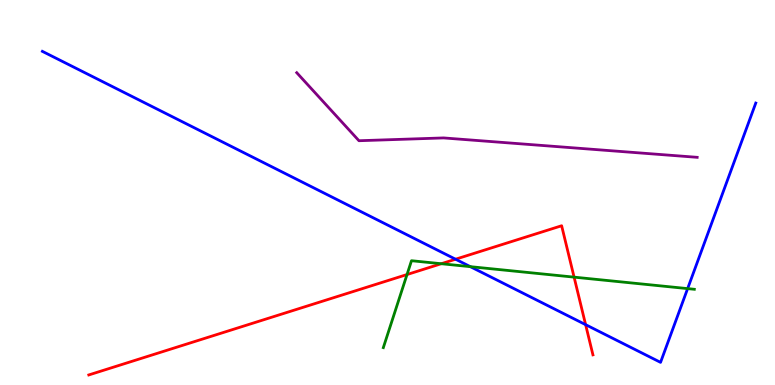[{'lines': ['blue', 'red'], 'intersections': [{'x': 5.88, 'y': 3.27}, {'x': 7.56, 'y': 1.57}]}, {'lines': ['green', 'red'], 'intersections': [{'x': 5.25, 'y': 2.87}, {'x': 5.69, 'y': 3.15}, {'x': 7.41, 'y': 2.8}]}, {'lines': ['purple', 'red'], 'intersections': []}, {'lines': ['blue', 'green'], 'intersections': [{'x': 6.07, 'y': 3.07}, {'x': 8.87, 'y': 2.5}]}, {'lines': ['blue', 'purple'], 'intersections': []}, {'lines': ['green', 'purple'], 'intersections': []}]